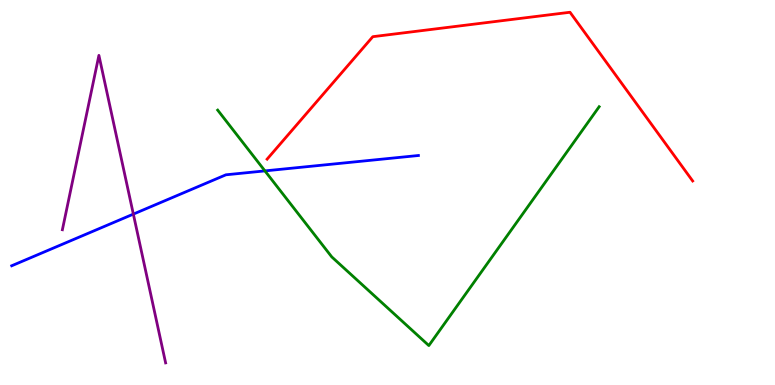[{'lines': ['blue', 'red'], 'intersections': []}, {'lines': ['green', 'red'], 'intersections': []}, {'lines': ['purple', 'red'], 'intersections': []}, {'lines': ['blue', 'green'], 'intersections': [{'x': 3.42, 'y': 5.56}]}, {'lines': ['blue', 'purple'], 'intersections': [{'x': 1.72, 'y': 4.44}]}, {'lines': ['green', 'purple'], 'intersections': []}]